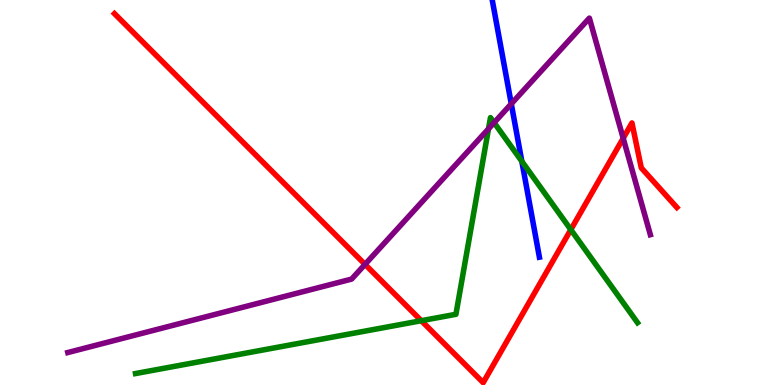[{'lines': ['blue', 'red'], 'intersections': []}, {'lines': ['green', 'red'], 'intersections': [{'x': 5.44, 'y': 1.67}, {'x': 7.37, 'y': 4.03}]}, {'lines': ['purple', 'red'], 'intersections': [{'x': 4.71, 'y': 3.13}, {'x': 8.04, 'y': 6.41}]}, {'lines': ['blue', 'green'], 'intersections': [{'x': 6.73, 'y': 5.81}]}, {'lines': ['blue', 'purple'], 'intersections': [{'x': 6.6, 'y': 7.3}]}, {'lines': ['green', 'purple'], 'intersections': [{'x': 6.3, 'y': 6.65}, {'x': 6.38, 'y': 6.81}]}]